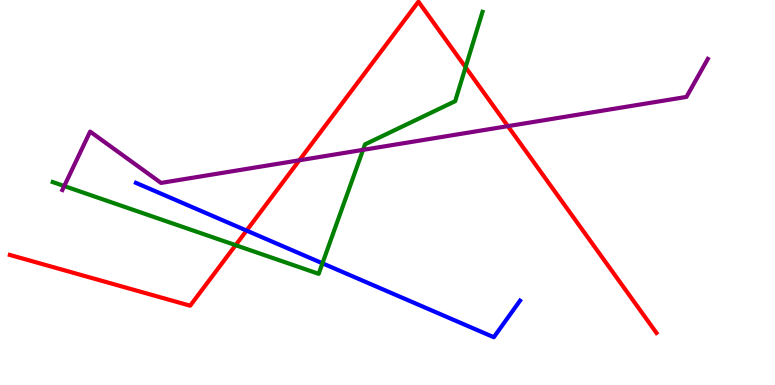[{'lines': ['blue', 'red'], 'intersections': [{'x': 3.18, 'y': 4.01}]}, {'lines': ['green', 'red'], 'intersections': [{'x': 3.04, 'y': 3.63}, {'x': 6.01, 'y': 8.25}]}, {'lines': ['purple', 'red'], 'intersections': [{'x': 3.86, 'y': 5.84}, {'x': 6.55, 'y': 6.72}]}, {'lines': ['blue', 'green'], 'intersections': [{'x': 4.16, 'y': 3.16}]}, {'lines': ['blue', 'purple'], 'intersections': []}, {'lines': ['green', 'purple'], 'intersections': [{'x': 0.829, 'y': 5.17}, {'x': 4.68, 'y': 6.11}]}]